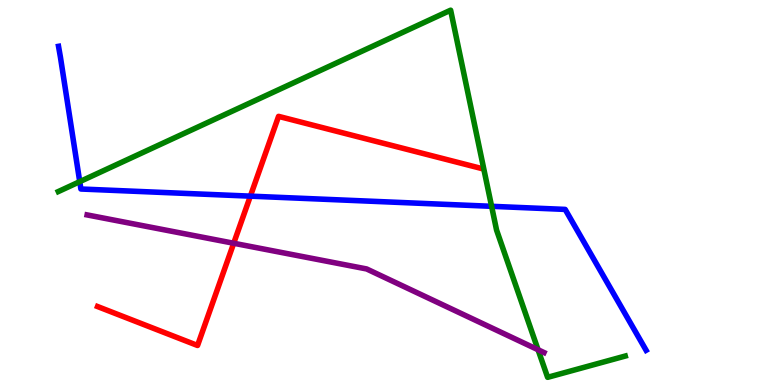[{'lines': ['blue', 'red'], 'intersections': [{'x': 3.23, 'y': 4.91}]}, {'lines': ['green', 'red'], 'intersections': []}, {'lines': ['purple', 'red'], 'intersections': [{'x': 3.02, 'y': 3.68}]}, {'lines': ['blue', 'green'], 'intersections': [{'x': 1.03, 'y': 5.28}, {'x': 6.34, 'y': 4.64}]}, {'lines': ['blue', 'purple'], 'intersections': []}, {'lines': ['green', 'purple'], 'intersections': [{'x': 6.94, 'y': 0.916}]}]